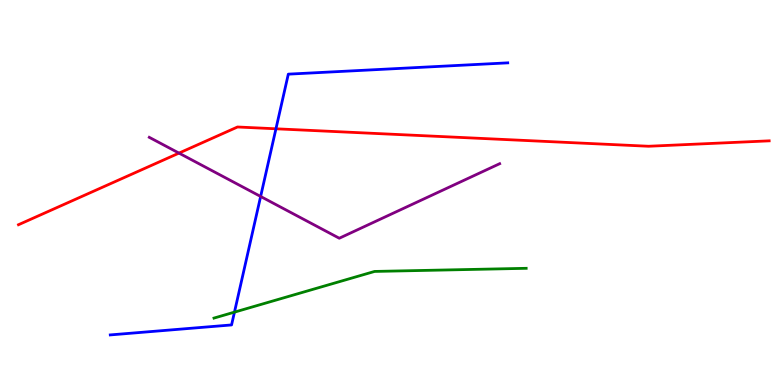[{'lines': ['blue', 'red'], 'intersections': [{'x': 3.56, 'y': 6.65}]}, {'lines': ['green', 'red'], 'intersections': []}, {'lines': ['purple', 'red'], 'intersections': [{'x': 2.31, 'y': 6.02}]}, {'lines': ['blue', 'green'], 'intersections': [{'x': 3.03, 'y': 1.89}]}, {'lines': ['blue', 'purple'], 'intersections': [{'x': 3.36, 'y': 4.9}]}, {'lines': ['green', 'purple'], 'intersections': []}]